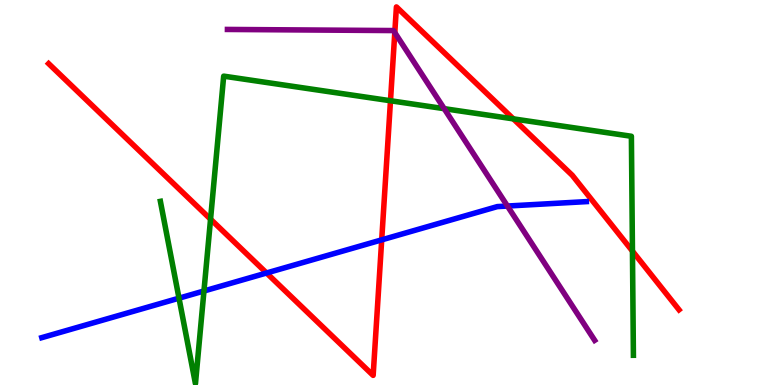[{'lines': ['blue', 'red'], 'intersections': [{'x': 3.44, 'y': 2.91}, {'x': 4.93, 'y': 3.77}]}, {'lines': ['green', 'red'], 'intersections': [{'x': 2.72, 'y': 4.31}, {'x': 5.04, 'y': 7.38}, {'x': 6.62, 'y': 6.91}, {'x': 8.16, 'y': 3.48}]}, {'lines': ['purple', 'red'], 'intersections': [{'x': 5.09, 'y': 9.15}]}, {'lines': ['blue', 'green'], 'intersections': [{'x': 2.31, 'y': 2.26}, {'x': 2.63, 'y': 2.44}]}, {'lines': ['blue', 'purple'], 'intersections': [{'x': 6.55, 'y': 4.65}]}, {'lines': ['green', 'purple'], 'intersections': [{'x': 5.73, 'y': 7.18}]}]